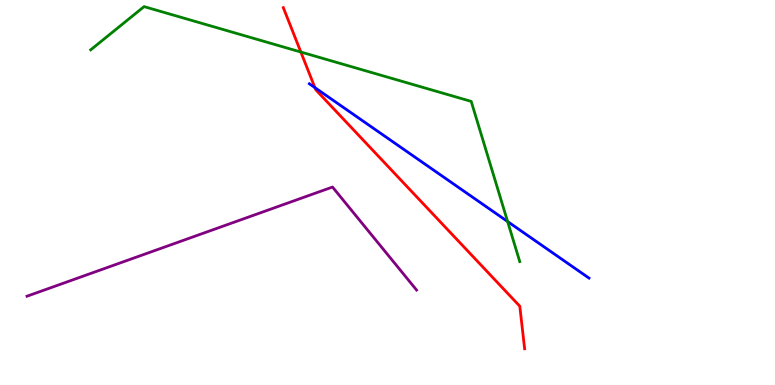[{'lines': ['blue', 'red'], 'intersections': [{'x': 4.06, 'y': 7.72}]}, {'lines': ['green', 'red'], 'intersections': [{'x': 3.88, 'y': 8.65}]}, {'lines': ['purple', 'red'], 'intersections': []}, {'lines': ['blue', 'green'], 'intersections': [{'x': 6.55, 'y': 4.25}]}, {'lines': ['blue', 'purple'], 'intersections': []}, {'lines': ['green', 'purple'], 'intersections': []}]